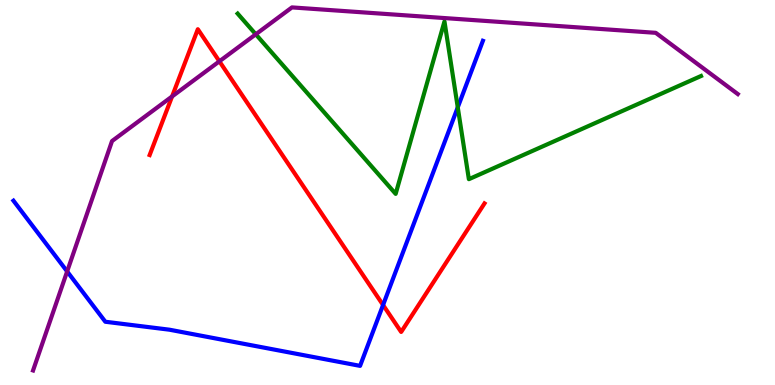[{'lines': ['blue', 'red'], 'intersections': [{'x': 4.94, 'y': 2.08}]}, {'lines': ['green', 'red'], 'intersections': []}, {'lines': ['purple', 'red'], 'intersections': [{'x': 2.22, 'y': 7.49}, {'x': 2.83, 'y': 8.41}]}, {'lines': ['blue', 'green'], 'intersections': [{'x': 5.91, 'y': 7.21}]}, {'lines': ['blue', 'purple'], 'intersections': [{'x': 0.866, 'y': 2.95}]}, {'lines': ['green', 'purple'], 'intersections': [{'x': 3.3, 'y': 9.11}]}]